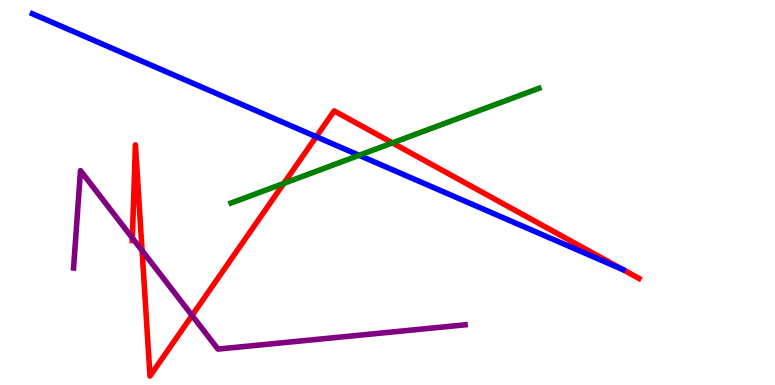[{'lines': ['blue', 'red'], 'intersections': [{'x': 4.08, 'y': 6.45}]}, {'lines': ['green', 'red'], 'intersections': [{'x': 3.66, 'y': 5.24}, {'x': 5.06, 'y': 6.29}]}, {'lines': ['purple', 'red'], 'intersections': [{'x': 1.71, 'y': 3.82}, {'x': 1.83, 'y': 3.49}, {'x': 2.48, 'y': 1.81}]}, {'lines': ['blue', 'green'], 'intersections': [{'x': 4.63, 'y': 5.97}]}, {'lines': ['blue', 'purple'], 'intersections': []}, {'lines': ['green', 'purple'], 'intersections': []}]